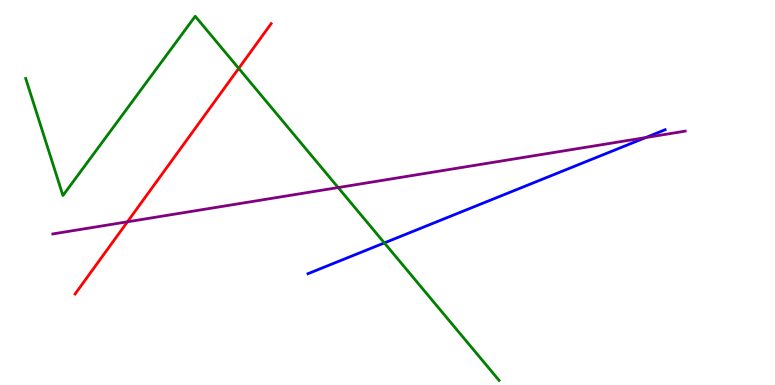[{'lines': ['blue', 'red'], 'intersections': []}, {'lines': ['green', 'red'], 'intersections': [{'x': 3.08, 'y': 8.22}]}, {'lines': ['purple', 'red'], 'intersections': [{'x': 1.64, 'y': 4.24}]}, {'lines': ['blue', 'green'], 'intersections': [{'x': 4.96, 'y': 3.69}]}, {'lines': ['blue', 'purple'], 'intersections': [{'x': 8.33, 'y': 6.43}]}, {'lines': ['green', 'purple'], 'intersections': [{'x': 4.36, 'y': 5.13}]}]